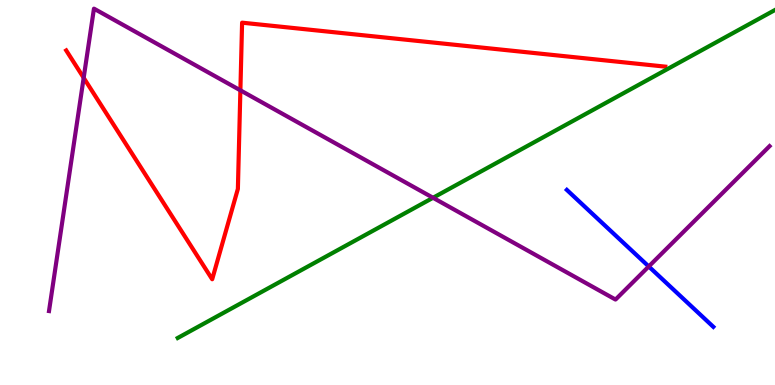[{'lines': ['blue', 'red'], 'intersections': []}, {'lines': ['green', 'red'], 'intersections': []}, {'lines': ['purple', 'red'], 'intersections': [{'x': 1.08, 'y': 7.98}, {'x': 3.1, 'y': 7.65}]}, {'lines': ['blue', 'green'], 'intersections': []}, {'lines': ['blue', 'purple'], 'intersections': [{'x': 8.37, 'y': 3.08}]}, {'lines': ['green', 'purple'], 'intersections': [{'x': 5.59, 'y': 4.86}]}]